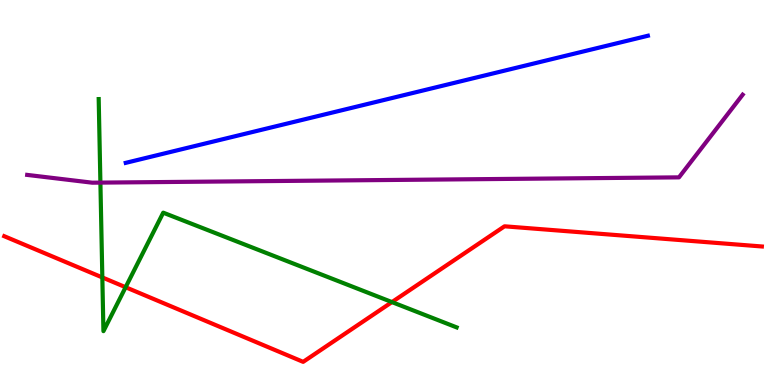[{'lines': ['blue', 'red'], 'intersections': []}, {'lines': ['green', 'red'], 'intersections': [{'x': 1.32, 'y': 2.79}, {'x': 1.62, 'y': 2.54}, {'x': 5.06, 'y': 2.15}]}, {'lines': ['purple', 'red'], 'intersections': []}, {'lines': ['blue', 'green'], 'intersections': []}, {'lines': ['blue', 'purple'], 'intersections': []}, {'lines': ['green', 'purple'], 'intersections': [{'x': 1.3, 'y': 5.26}]}]